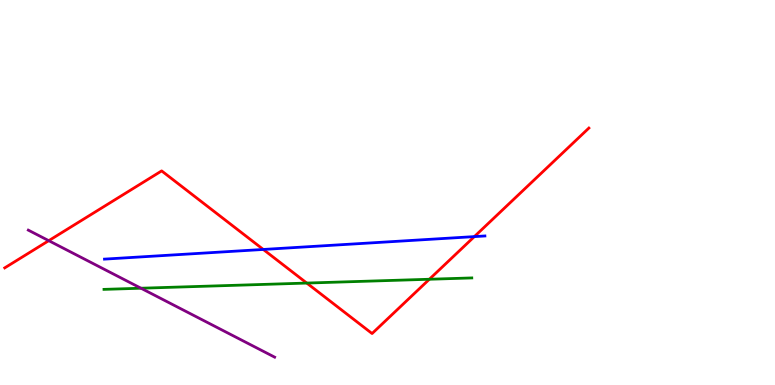[{'lines': ['blue', 'red'], 'intersections': [{'x': 3.4, 'y': 3.52}, {'x': 6.12, 'y': 3.85}]}, {'lines': ['green', 'red'], 'intersections': [{'x': 3.96, 'y': 2.65}, {'x': 5.54, 'y': 2.75}]}, {'lines': ['purple', 'red'], 'intersections': [{'x': 0.629, 'y': 3.75}]}, {'lines': ['blue', 'green'], 'intersections': []}, {'lines': ['blue', 'purple'], 'intersections': []}, {'lines': ['green', 'purple'], 'intersections': [{'x': 1.82, 'y': 2.51}]}]